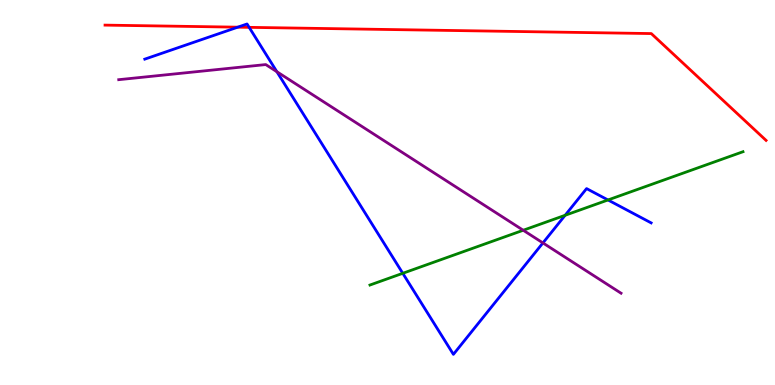[{'lines': ['blue', 'red'], 'intersections': [{'x': 3.07, 'y': 9.29}, {'x': 3.21, 'y': 9.29}]}, {'lines': ['green', 'red'], 'intersections': []}, {'lines': ['purple', 'red'], 'intersections': []}, {'lines': ['blue', 'green'], 'intersections': [{'x': 5.2, 'y': 2.9}, {'x': 7.29, 'y': 4.41}, {'x': 7.85, 'y': 4.81}]}, {'lines': ['blue', 'purple'], 'intersections': [{'x': 3.57, 'y': 8.14}, {'x': 7.01, 'y': 3.69}]}, {'lines': ['green', 'purple'], 'intersections': [{'x': 6.75, 'y': 4.02}]}]